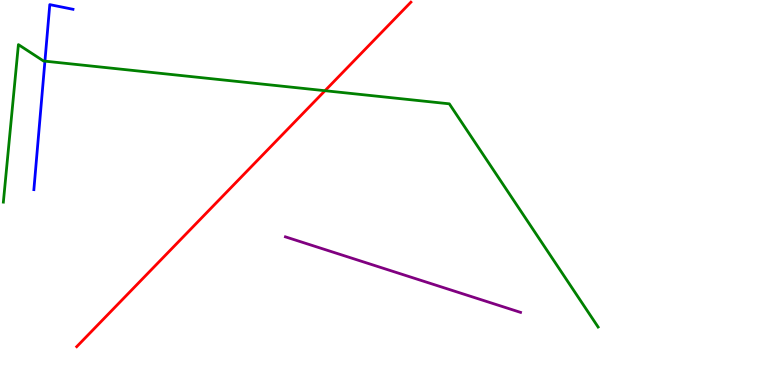[{'lines': ['blue', 'red'], 'intersections': []}, {'lines': ['green', 'red'], 'intersections': [{'x': 4.19, 'y': 7.64}]}, {'lines': ['purple', 'red'], 'intersections': []}, {'lines': ['blue', 'green'], 'intersections': [{'x': 0.58, 'y': 8.41}]}, {'lines': ['blue', 'purple'], 'intersections': []}, {'lines': ['green', 'purple'], 'intersections': []}]